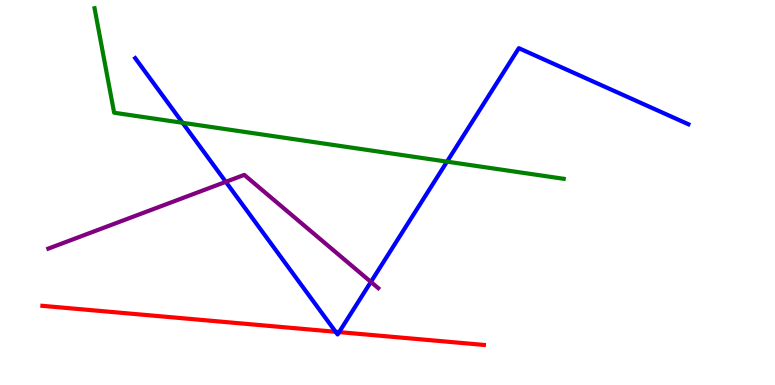[{'lines': ['blue', 'red'], 'intersections': [{'x': 4.33, 'y': 1.38}, {'x': 4.38, 'y': 1.37}]}, {'lines': ['green', 'red'], 'intersections': []}, {'lines': ['purple', 'red'], 'intersections': []}, {'lines': ['blue', 'green'], 'intersections': [{'x': 2.36, 'y': 6.81}, {'x': 5.77, 'y': 5.8}]}, {'lines': ['blue', 'purple'], 'intersections': [{'x': 2.91, 'y': 5.28}, {'x': 4.79, 'y': 2.68}]}, {'lines': ['green', 'purple'], 'intersections': []}]